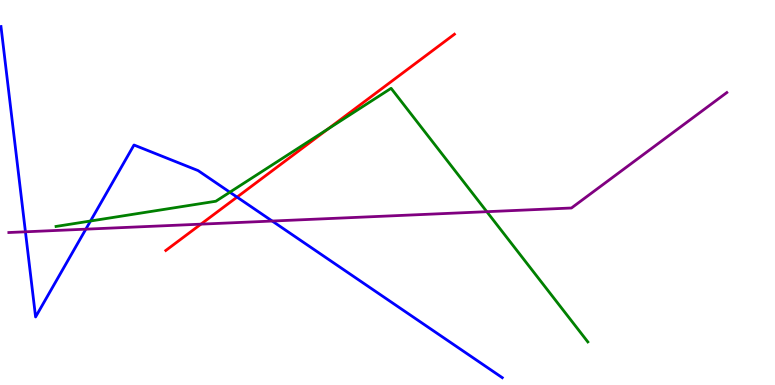[{'lines': ['blue', 'red'], 'intersections': [{'x': 3.06, 'y': 4.88}]}, {'lines': ['green', 'red'], 'intersections': [{'x': 4.23, 'y': 6.65}]}, {'lines': ['purple', 'red'], 'intersections': [{'x': 2.59, 'y': 4.18}]}, {'lines': ['blue', 'green'], 'intersections': [{'x': 1.17, 'y': 4.26}, {'x': 2.97, 'y': 5.01}]}, {'lines': ['blue', 'purple'], 'intersections': [{'x': 0.328, 'y': 3.98}, {'x': 1.11, 'y': 4.05}, {'x': 3.51, 'y': 4.26}]}, {'lines': ['green', 'purple'], 'intersections': [{'x': 6.28, 'y': 4.5}]}]